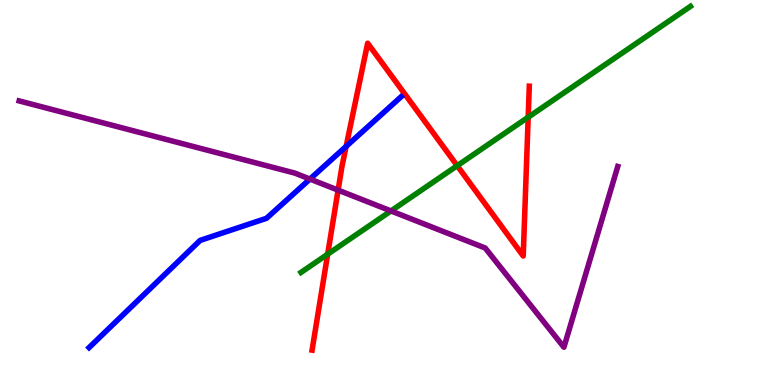[{'lines': ['blue', 'red'], 'intersections': [{'x': 4.47, 'y': 6.2}]}, {'lines': ['green', 'red'], 'intersections': [{'x': 4.23, 'y': 3.4}, {'x': 5.9, 'y': 5.7}, {'x': 6.82, 'y': 6.96}]}, {'lines': ['purple', 'red'], 'intersections': [{'x': 4.36, 'y': 5.06}]}, {'lines': ['blue', 'green'], 'intersections': []}, {'lines': ['blue', 'purple'], 'intersections': [{'x': 4.0, 'y': 5.35}]}, {'lines': ['green', 'purple'], 'intersections': [{'x': 5.04, 'y': 4.52}]}]